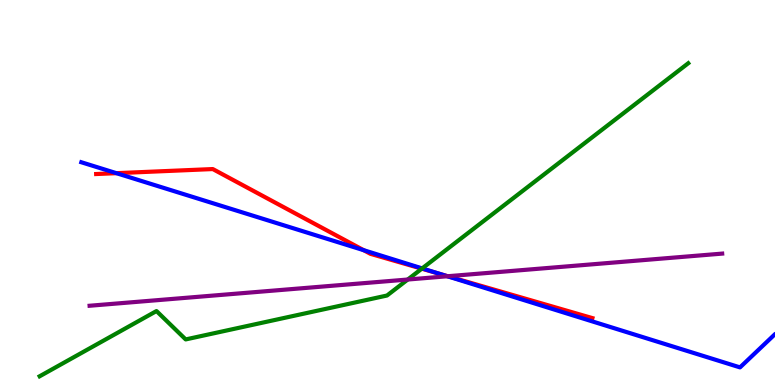[{'lines': ['blue', 'red'], 'intersections': [{'x': 1.5, 'y': 5.5}, {'x': 4.69, 'y': 3.5}, {'x': 5.69, 'y': 2.88}]}, {'lines': ['green', 'red'], 'intersections': [{'x': 5.44, 'y': 3.02}]}, {'lines': ['purple', 'red'], 'intersections': [{'x': 5.78, 'y': 2.83}]}, {'lines': ['blue', 'green'], 'intersections': [{'x': 5.45, 'y': 3.03}]}, {'lines': ['blue', 'purple'], 'intersections': [{'x': 5.77, 'y': 2.82}]}, {'lines': ['green', 'purple'], 'intersections': [{'x': 5.26, 'y': 2.74}]}]